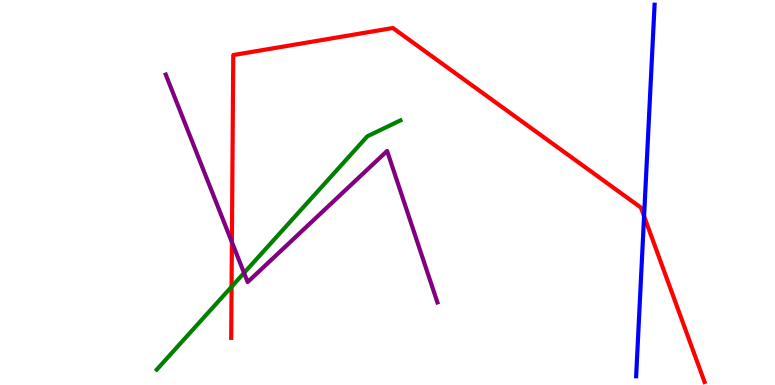[{'lines': ['blue', 'red'], 'intersections': [{'x': 8.31, 'y': 4.38}]}, {'lines': ['green', 'red'], 'intersections': [{'x': 2.99, 'y': 2.55}]}, {'lines': ['purple', 'red'], 'intersections': [{'x': 2.99, 'y': 3.71}]}, {'lines': ['blue', 'green'], 'intersections': []}, {'lines': ['blue', 'purple'], 'intersections': []}, {'lines': ['green', 'purple'], 'intersections': [{'x': 3.15, 'y': 2.91}]}]